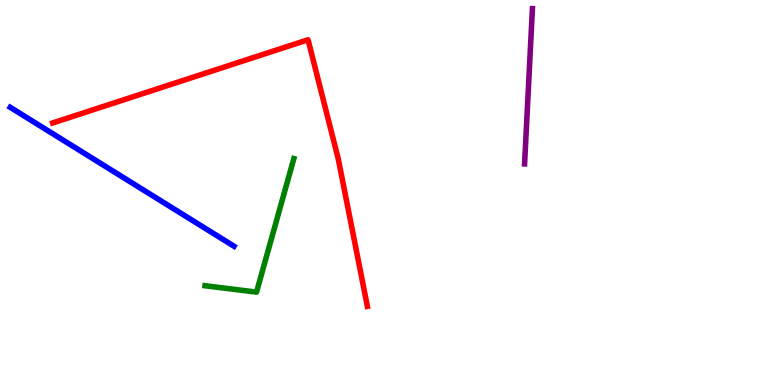[{'lines': ['blue', 'red'], 'intersections': []}, {'lines': ['green', 'red'], 'intersections': []}, {'lines': ['purple', 'red'], 'intersections': []}, {'lines': ['blue', 'green'], 'intersections': []}, {'lines': ['blue', 'purple'], 'intersections': []}, {'lines': ['green', 'purple'], 'intersections': []}]